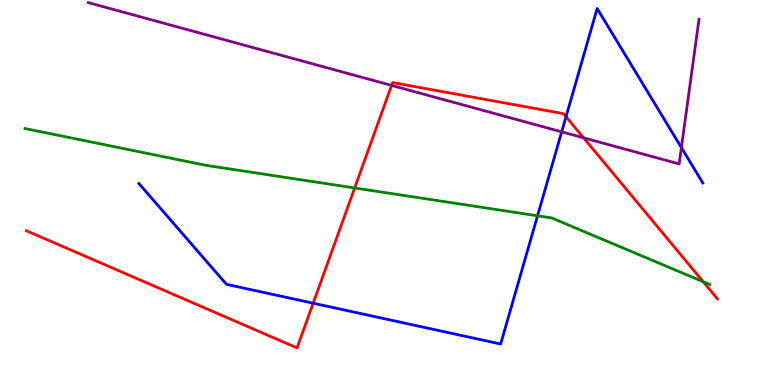[{'lines': ['blue', 'red'], 'intersections': [{'x': 4.04, 'y': 2.12}, {'x': 7.3, 'y': 6.97}]}, {'lines': ['green', 'red'], 'intersections': [{'x': 4.58, 'y': 5.12}, {'x': 9.07, 'y': 2.68}]}, {'lines': ['purple', 'red'], 'intersections': [{'x': 5.05, 'y': 7.78}, {'x': 7.53, 'y': 6.42}]}, {'lines': ['blue', 'green'], 'intersections': [{'x': 6.94, 'y': 4.39}]}, {'lines': ['blue', 'purple'], 'intersections': [{'x': 7.25, 'y': 6.58}, {'x': 8.79, 'y': 6.17}]}, {'lines': ['green', 'purple'], 'intersections': []}]